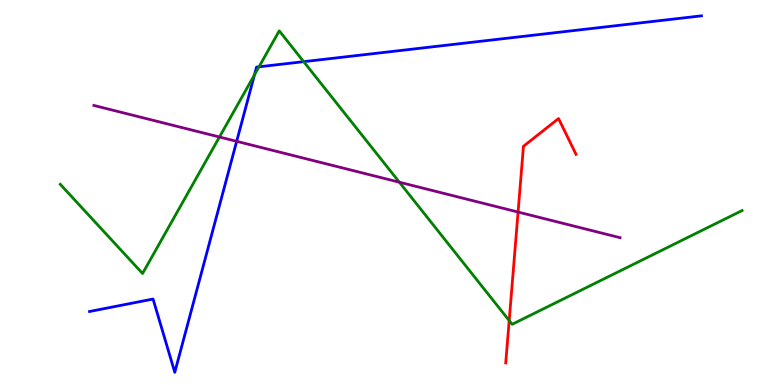[{'lines': ['blue', 'red'], 'intersections': []}, {'lines': ['green', 'red'], 'intersections': [{'x': 6.57, 'y': 1.67}]}, {'lines': ['purple', 'red'], 'intersections': [{'x': 6.68, 'y': 4.49}]}, {'lines': ['blue', 'green'], 'intersections': [{'x': 3.28, 'y': 8.06}, {'x': 3.34, 'y': 8.26}, {'x': 3.92, 'y': 8.4}]}, {'lines': ['blue', 'purple'], 'intersections': [{'x': 3.05, 'y': 6.33}]}, {'lines': ['green', 'purple'], 'intersections': [{'x': 2.83, 'y': 6.44}, {'x': 5.15, 'y': 5.27}]}]